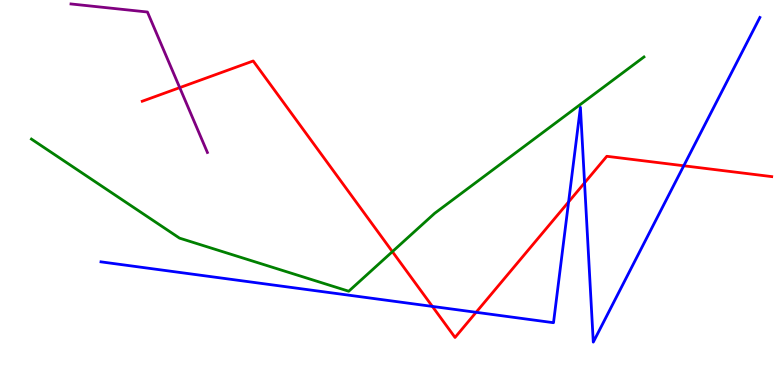[{'lines': ['blue', 'red'], 'intersections': [{'x': 5.58, 'y': 2.04}, {'x': 6.14, 'y': 1.89}, {'x': 7.34, 'y': 4.76}, {'x': 7.54, 'y': 5.25}, {'x': 8.82, 'y': 5.69}]}, {'lines': ['green', 'red'], 'intersections': [{'x': 5.06, 'y': 3.46}]}, {'lines': ['purple', 'red'], 'intersections': [{'x': 2.32, 'y': 7.72}]}, {'lines': ['blue', 'green'], 'intersections': []}, {'lines': ['blue', 'purple'], 'intersections': []}, {'lines': ['green', 'purple'], 'intersections': []}]